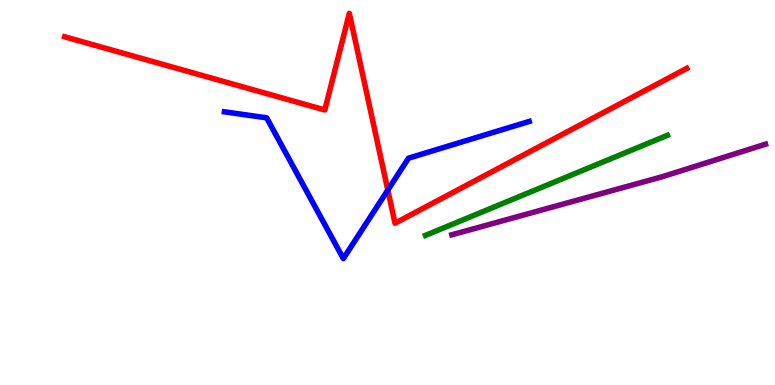[{'lines': ['blue', 'red'], 'intersections': [{'x': 5.0, 'y': 5.06}]}, {'lines': ['green', 'red'], 'intersections': []}, {'lines': ['purple', 'red'], 'intersections': []}, {'lines': ['blue', 'green'], 'intersections': []}, {'lines': ['blue', 'purple'], 'intersections': []}, {'lines': ['green', 'purple'], 'intersections': []}]